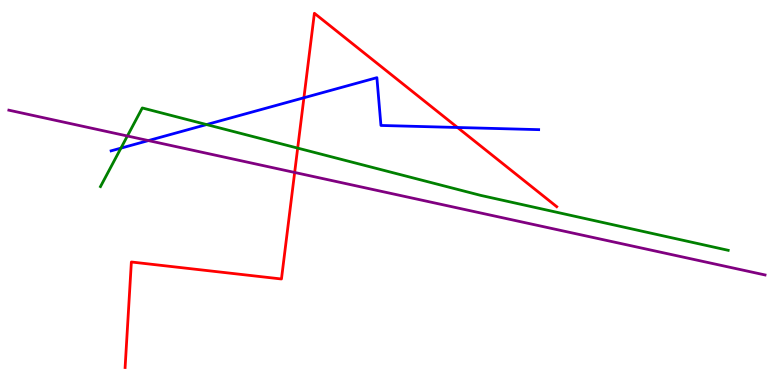[{'lines': ['blue', 'red'], 'intersections': [{'x': 3.92, 'y': 7.46}, {'x': 5.9, 'y': 6.69}]}, {'lines': ['green', 'red'], 'intersections': [{'x': 3.84, 'y': 6.15}]}, {'lines': ['purple', 'red'], 'intersections': [{'x': 3.8, 'y': 5.52}]}, {'lines': ['blue', 'green'], 'intersections': [{'x': 1.56, 'y': 6.15}, {'x': 2.67, 'y': 6.76}]}, {'lines': ['blue', 'purple'], 'intersections': [{'x': 1.91, 'y': 6.35}]}, {'lines': ['green', 'purple'], 'intersections': [{'x': 1.64, 'y': 6.47}]}]